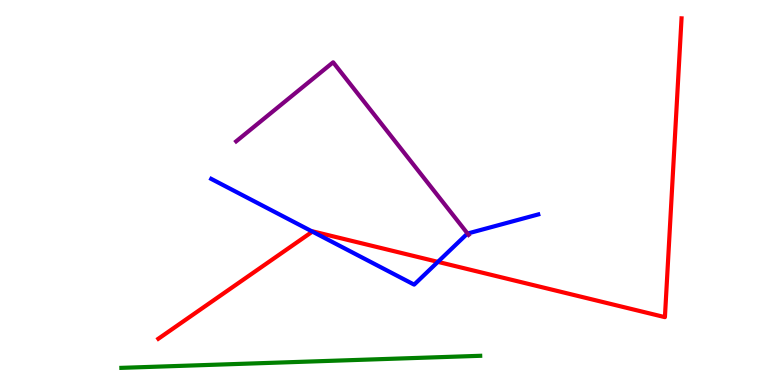[{'lines': ['blue', 'red'], 'intersections': [{'x': 4.03, 'y': 3.98}, {'x': 5.65, 'y': 3.2}]}, {'lines': ['green', 'red'], 'intersections': []}, {'lines': ['purple', 'red'], 'intersections': []}, {'lines': ['blue', 'green'], 'intersections': []}, {'lines': ['blue', 'purple'], 'intersections': [{'x': 6.03, 'y': 3.93}]}, {'lines': ['green', 'purple'], 'intersections': []}]